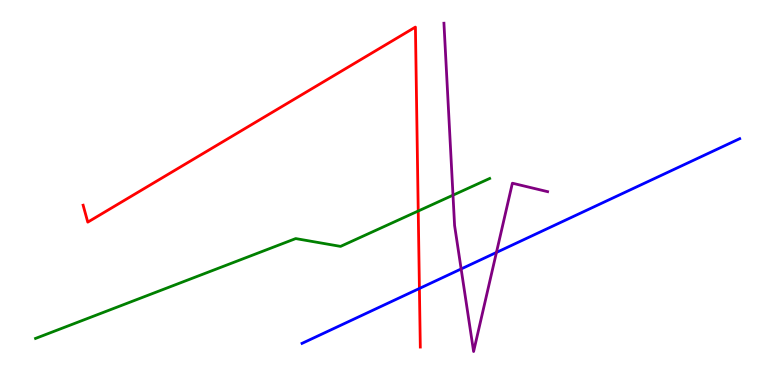[{'lines': ['blue', 'red'], 'intersections': [{'x': 5.41, 'y': 2.51}]}, {'lines': ['green', 'red'], 'intersections': [{'x': 5.4, 'y': 4.52}]}, {'lines': ['purple', 'red'], 'intersections': []}, {'lines': ['blue', 'green'], 'intersections': []}, {'lines': ['blue', 'purple'], 'intersections': [{'x': 5.95, 'y': 3.01}, {'x': 6.41, 'y': 3.44}]}, {'lines': ['green', 'purple'], 'intersections': [{'x': 5.85, 'y': 4.93}]}]